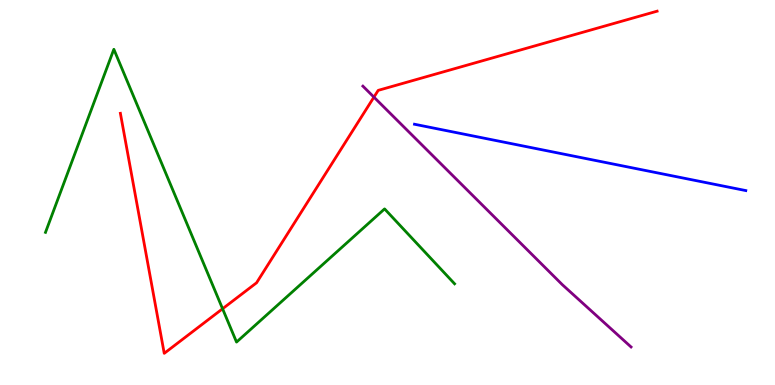[{'lines': ['blue', 'red'], 'intersections': []}, {'lines': ['green', 'red'], 'intersections': [{'x': 2.87, 'y': 1.98}]}, {'lines': ['purple', 'red'], 'intersections': [{'x': 4.82, 'y': 7.48}]}, {'lines': ['blue', 'green'], 'intersections': []}, {'lines': ['blue', 'purple'], 'intersections': []}, {'lines': ['green', 'purple'], 'intersections': []}]